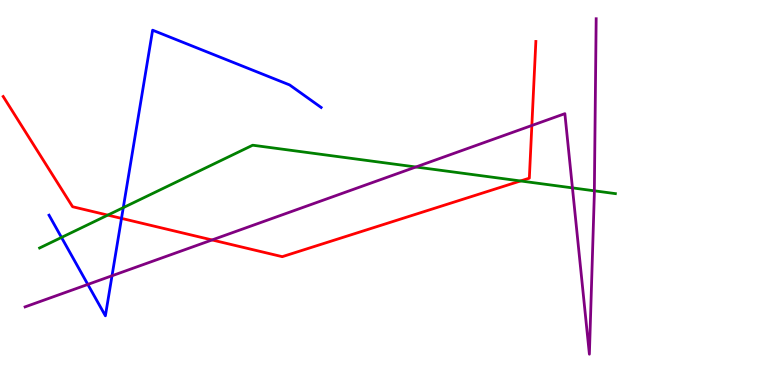[{'lines': ['blue', 'red'], 'intersections': [{'x': 1.57, 'y': 4.33}]}, {'lines': ['green', 'red'], 'intersections': [{'x': 1.39, 'y': 4.41}, {'x': 6.72, 'y': 5.3}]}, {'lines': ['purple', 'red'], 'intersections': [{'x': 2.74, 'y': 3.77}, {'x': 6.86, 'y': 6.74}]}, {'lines': ['blue', 'green'], 'intersections': [{'x': 0.793, 'y': 3.83}, {'x': 1.59, 'y': 4.61}]}, {'lines': ['blue', 'purple'], 'intersections': [{'x': 1.13, 'y': 2.61}, {'x': 1.45, 'y': 2.84}]}, {'lines': ['green', 'purple'], 'intersections': [{'x': 5.37, 'y': 5.66}, {'x': 7.39, 'y': 5.12}, {'x': 7.67, 'y': 5.04}]}]